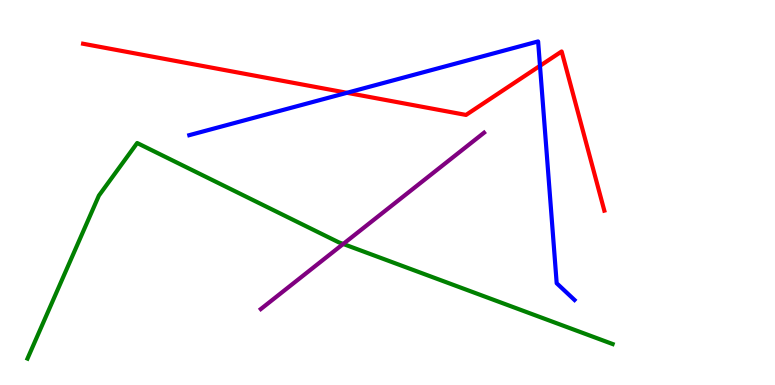[{'lines': ['blue', 'red'], 'intersections': [{'x': 4.48, 'y': 7.59}, {'x': 6.97, 'y': 8.29}]}, {'lines': ['green', 'red'], 'intersections': []}, {'lines': ['purple', 'red'], 'intersections': []}, {'lines': ['blue', 'green'], 'intersections': []}, {'lines': ['blue', 'purple'], 'intersections': []}, {'lines': ['green', 'purple'], 'intersections': [{'x': 4.43, 'y': 3.66}]}]